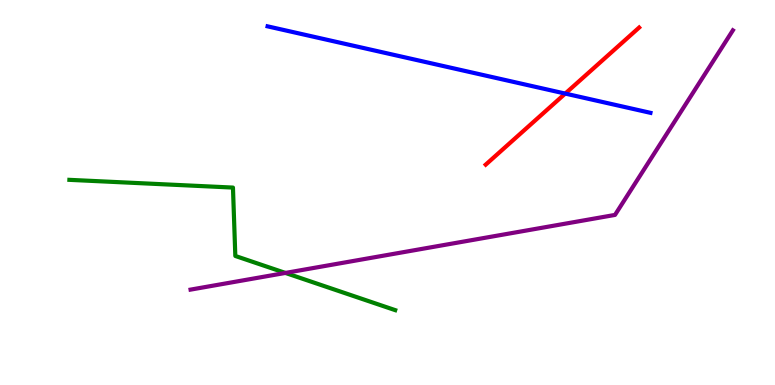[{'lines': ['blue', 'red'], 'intersections': [{'x': 7.29, 'y': 7.57}]}, {'lines': ['green', 'red'], 'intersections': []}, {'lines': ['purple', 'red'], 'intersections': []}, {'lines': ['blue', 'green'], 'intersections': []}, {'lines': ['blue', 'purple'], 'intersections': []}, {'lines': ['green', 'purple'], 'intersections': [{'x': 3.68, 'y': 2.91}]}]